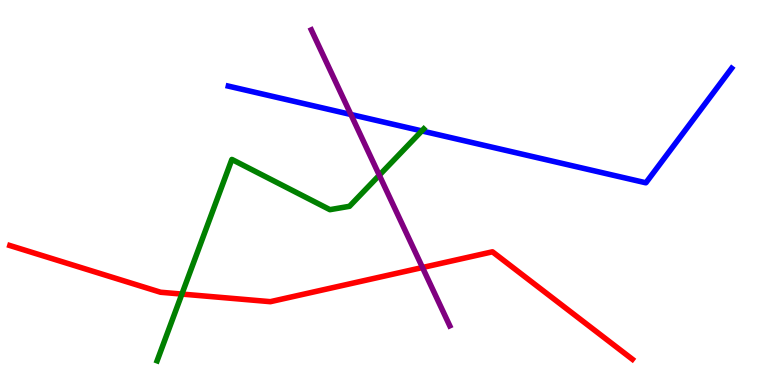[{'lines': ['blue', 'red'], 'intersections': []}, {'lines': ['green', 'red'], 'intersections': [{'x': 2.35, 'y': 2.36}]}, {'lines': ['purple', 'red'], 'intersections': [{'x': 5.45, 'y': 3.05}]}, {'lines': ['blue', 'green'], 'intersections': [{'x': 5.44, 'y': 6.6}]}, {'lines': ['blue', 'purple'], 'intersections': [{'x': 4.53, 'y': 7.03}]}, {'lines': ['green', 'purple'], 'intersections': [{'x': 4.89, 'y': 5.45}]}]